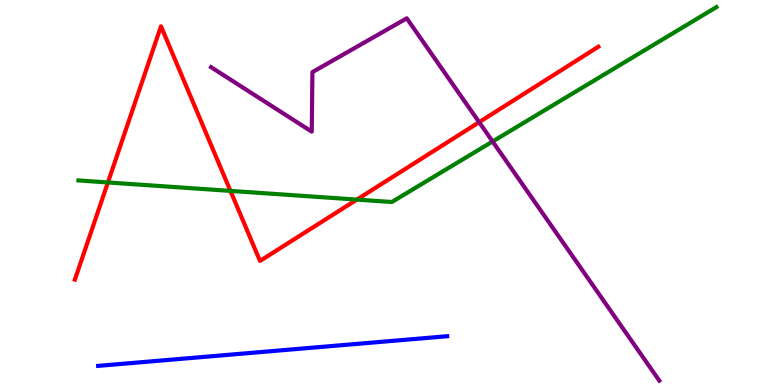[{'lines': ['blue', 'red'], 'intersections': []}, {'lines': ['green', 'red'], 'intersections': [{'x': 1.39, 'y': 5.26}, {'x': 2.97, 'y': 5.04}, {'x': 4.6, 'y': 4.82}]}, {'lines': ['purple', 'red'], 'intersections': [{'x': 6.18, 'y': 6.83}]}, {'lines': ['blue', 'green'], 'intersections': []}, {'lines': ['blue', 'purple'], 'intersections': []}, {'lines': ['green', 'purple'], 'intersections': [{'x': 6.36, 'y': 6.32}]}]